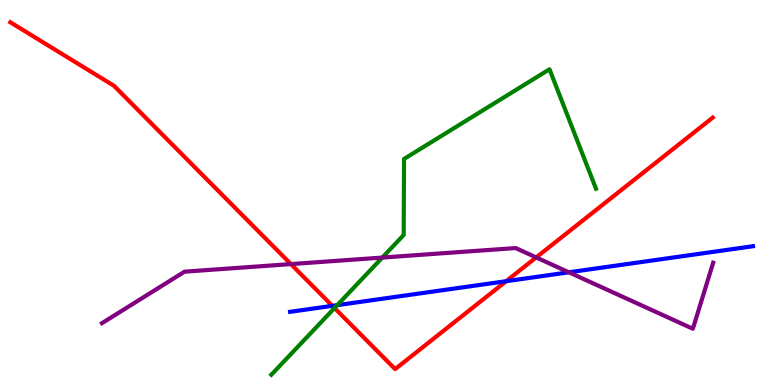[{'lines': ['blue', 'red'], 'intersections': [{'x': 4.29, 'y': 2.06}, {'x': 6.53, 'y': 2.7}]}, {'lines': ['green', 'red'], 'intersections': [{'x': 4.32, 'y': 2.0}]}, {'lines': ['purple', 'red'], 'intersections': [{'x': 3.75, 'y': 3.14}, {'x': 6.92, 'y': 3.31}]}, {'lines': ['blue', 'green'], 'intersections': [{'x': 4.35, 'y': 2.07}]}, {'lines': ['blue', 'purple'], 'intersections': [{'x': 7.34, 'y': 2.93}]}, {'lines': ['green', 'purple'], 'intersections': [{'x': 4.93, 'y': 3.31}]}]